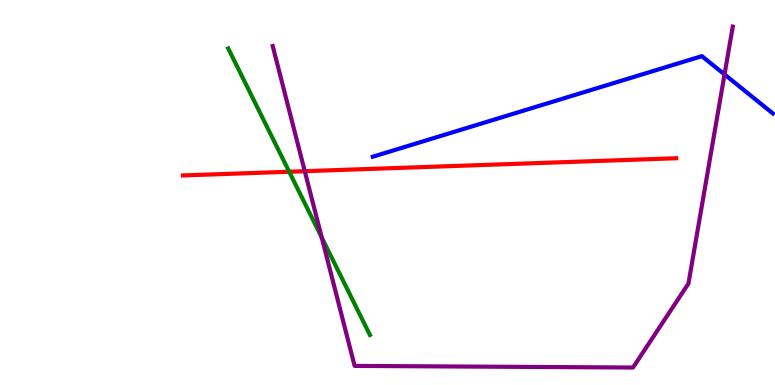[{'lines': ['blue', 'red'], 'intersections': []}, {'lines': ['green', 'red'], 'intersections': [{'x': 3.73, 'y': 5.54}]}, {'lines': ['purple', 'red'], 'intersections': [{'x': 3.93, 'y': 5.55}]}, {'lines': ['blue', 'green'], 'intersections': []}, {'lines': ['blue', 'purple'], 'intersections': [{'x': 9.35, 'y': 8.07}]}, {'lines': ['green', 'purple'], 'intersections': [{'x': 4.15, 'y': 3.83}]}]